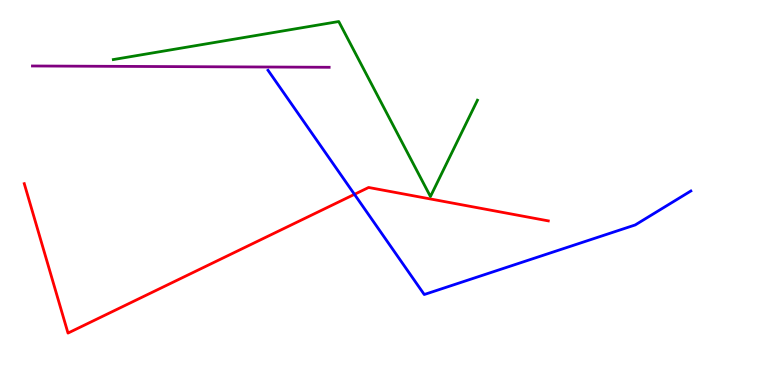[{'lines': ['blue', 'red'], 'intersections': [{'x': 4.57, 'y': 4.95}]}, {'lines': ['green', 'red'], 'intersections': []}, {'lines': ['purple', 'red'], 'intersections': []}, {'lines': ['blue', 'green'], 'intersections': []}, {'lines': ['blue', 'purple'], 'intersections': []}, {'lines': ['green', 'purple'], 'intersections': []}]